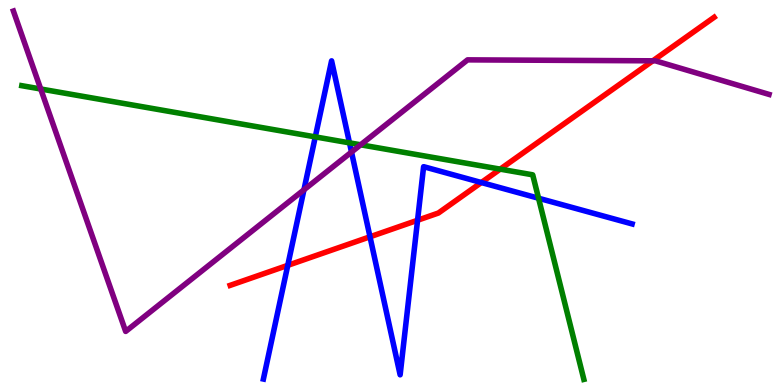[{'lines': ['blue', 'red'], 'intersections': [{'x': 3.71, 'y': 3.11}, {'x': 4.77, 'y': 3.85}, {'x': 5.39, 'y': 4.28}, {'x': 6.21, 'y': 5.26}]}, {'lines': ['green', 'red'], 'intersections': [{'x': 6.45, 'y': 5.61}]}, {'lines': ['purple', 'red'], 'intersections': [{'x': 8.42, 'y': 8.42}]}, {'lines': ['blue', 'green'], 'intersections': [{'x': 4.07, 'y': 6.44}, {'x': 4.51, 'y': 6.29}, {'x': 6.95, 'y': 4.85}]}, {'lines': ['blue', 'purple'], 'intersections': [{'x': 3.92, 'y': 5.07}, {'x': 4.54, 'y': 6.05}]}, {'lines': ['green', 'purple'], 'intersections': [{'x': 0.525, 'y': 7.69}, {'x': 4.65, 'y': 6.24}]}]